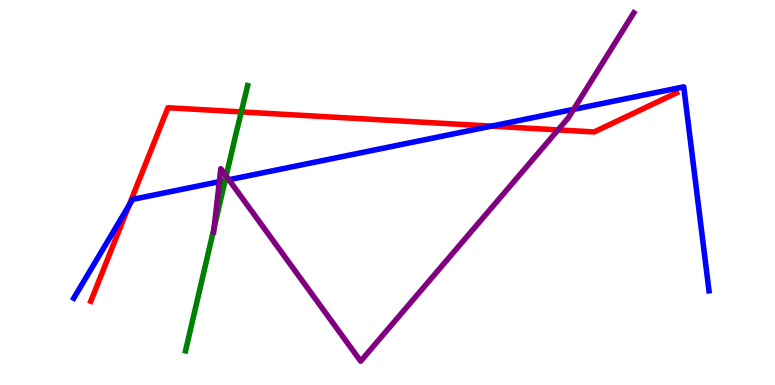[{'lines': ['blue', 'red'], 'intersections': [{'x': 1.66, 'y': 4.66}, {'x': 6.34, 'y': 6.72}]}, {'lines': ['green', 'red'], 'intersections': [{'x': 3.11, 'y': 7.09}]}, {'lines': ['purple', 'red'], 'intersections': [{'x': 7.2, 'y': 6.63}]}, {'lines': ['blue', 'green'], 'intersections': [{'x': 2.9, 'y': 5.31}]}, {'lines': ['blue', 'purple'], 'intersections': [{'x': 2.83, 'y': 5.28}, {'x': 2.95, 'y': 5.33}, {'x': 7.4, 'y': 7.16}]}, {'lines': ['green', 'purple'], 'intersections': [{'x': 2.76, 'y': 4.08}, {'x': 2.92, 'y': 5.43}]}]